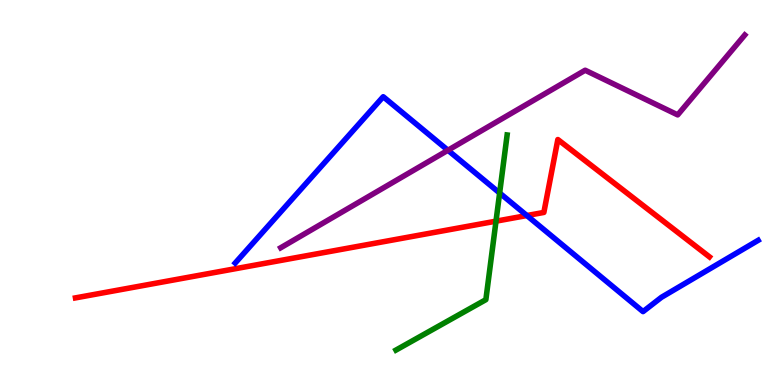[{'lines': ['blue', 'red'], 'intersections': [{'x': 6.8, 'y': 4.4}]}, {'lines': ['green', 'red'], 'intersections': [{'x': 6.4, 'y': 4.26}]}, {'lines': ['purple', 'red'], 'intersections': []}, {'lines': ['blue', 'green'], 'intersections': [{'x': 6.45, 'y': 4.99}]}, {'lines': ['blue', 'purple'], 'intersections': [{'x': 5.78, 'y': 6.1}]}, {'lines': ['green', 'purple'], 'intersections': []}]